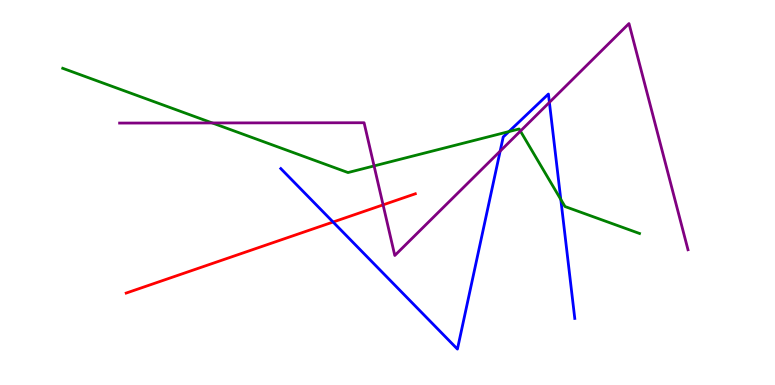[{'lines': ['blue', 'red'], 'intersections': [{'x': 4.3, 'y': 4.23}]}, {'lines': ['green', 'red'], 'intersections': []}, {'lines': ['purple', 'red'], 'intersections': [{'x': 4.94, 'y': 4.68}]}, {'lines': ['blue', 'green'], 'intersections': [{'x': 6.57, 'y': 6.58}, {'x': 7.24, 'y': 4.82}]}, {'lines': ['blue', 'purple'], 'intersections': [{'x': 6.45, 'y': 6.07}, {'x': 7.09, 'y': 7.34}]}, {'lines': ['green', 'purple'], 'intersections': [{'x': 2.74, 'y': 6.81}, {'x': 4.83, 'y': 5.69}, {'x': 6.71, 'y': 6.6}]}]